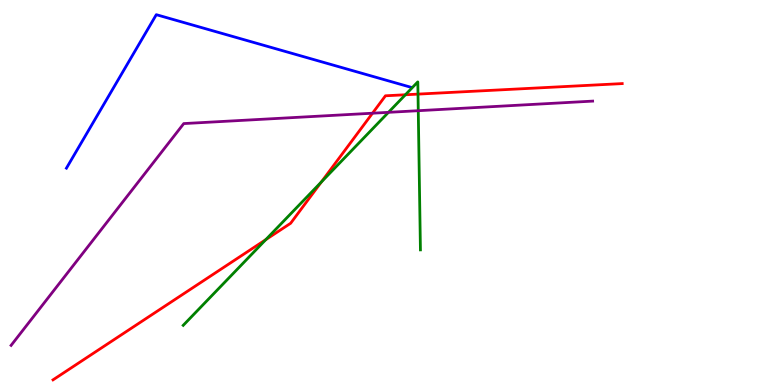[{'lines': ['blue', 'red'], 'intersections': []}, {'lines': ['green', 'red'], 'intersections': [{'x': 3.43, 'y': 3.78}, {'x': 4.15, 'y': 5.27}, {'x': 5.23, 'y': 7.54}, {'x': 5.39, 'y': 7.56}]}, {'lines': ['purple', 'red'], 'intersections': [{'x': 4.81, 'y': 7.06}]}, {'lines': ['blue', 'green'], 'intersections': []}, {'lines': ['blue', 'purple'], 'intersections': []}, {'lines': ['green', 'purple'], 'intersections': [{'x': 5.01, 'y': 7.08}, {'x': 5.4, 'y': 7.12}]}]